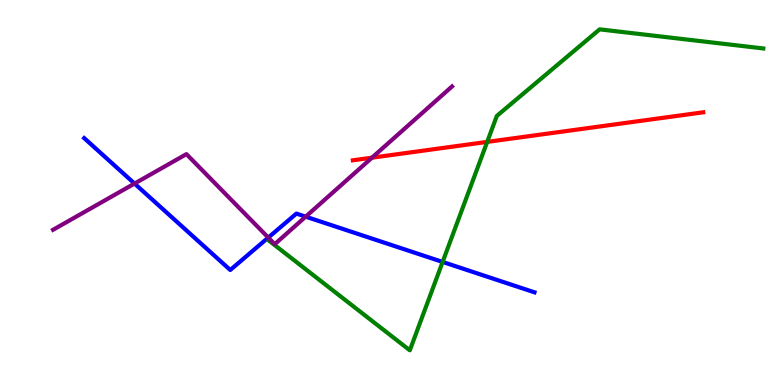[{'lines': ['blue', 'red'], 'intersections': []}, {'lines': ['green', 'red'], 'intersections': [{'x': 6.29, 'y': 6.31}]}, {'lines': ['purple', 'red'], 'intersections': [{'x': 4.8, 'y': 5.9}]}, {'lines': ['blue', 'green'], 'intersections': [{'x': 5.71, 'y': 3.2}]}, {'lines': ['blue', 'purple'], 'intersections': [{'x': 1.74, 'y': 5.23}, {'x': 3.46, 'y': 3.83}, {'x': 3.94, 'y': 4.37}]}, {'lines': ['green', 'purple'], 'intersections': []}]